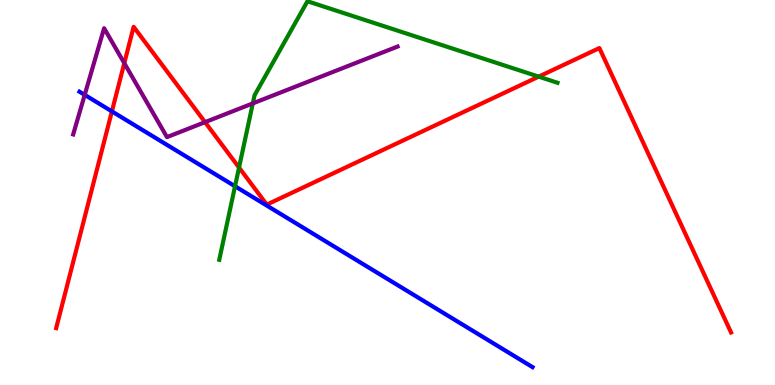[{'lines': ['blue', 'red'], 'intersections': [{'x': 1.44, 'y': 7.11}]}, {'lines': ['green', 'red'], 'intersections': [{'x': 3.08, 'y': 5.65}, {'x': 6.95, 'y': 8.01}]}, {'lines': ['purple', 'red'], 'intersections': [{'x': 1.6, 'y': 8.36}, {'x': 2.65, 'y': 6.83}]}, {'lines': ['blue', 'green'], 'intersections': [{'x': 3.03, 'y': 5.16}]}, {'lines': ['blue', 'purple'], 'intersections': [{'x': 1.09, 'y': 7.54}]}, {'lines': ['green', 'purple'], 'intersections': [{'x': 3.26, 'y': 7.31}]}]